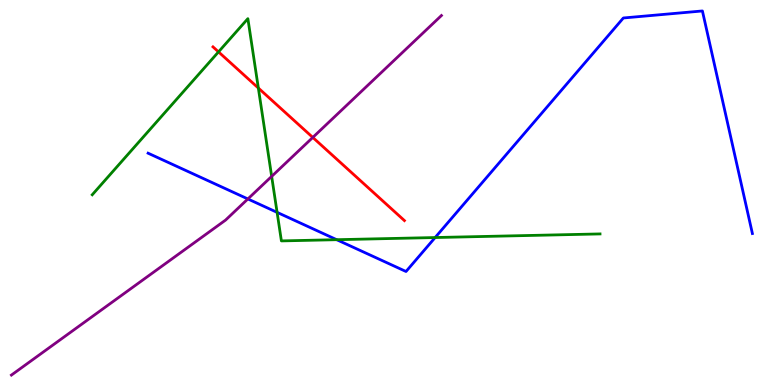[{'lines': ['blue', 'red'], 'intersections': []}, {'lines': ['green', 'red'], 'intersections': [{'x': 2.82, 'y': 8.65}, {'x': 3.33, 'y': 7.71}]}, {'lines': ['purple', 'red'], 'intersections': [{'x': 4.04, 'y': 6.43}]}, {'lines': ['blue', 'green'], 'intersections': [{'x': 3.58, 'y': 4.48}, {'x': 4.34, 'y': 3.77}, {'x': 5.61, 'y': 3.83}]}, {'lines': ['blue', 'purple'], 'intersections': [{'x': 3.2, 'y': 4.83}]}, {'lines': ['green', 'purple'], 'intersections': [{'x': 3.51, 'y': 5.42}]}]